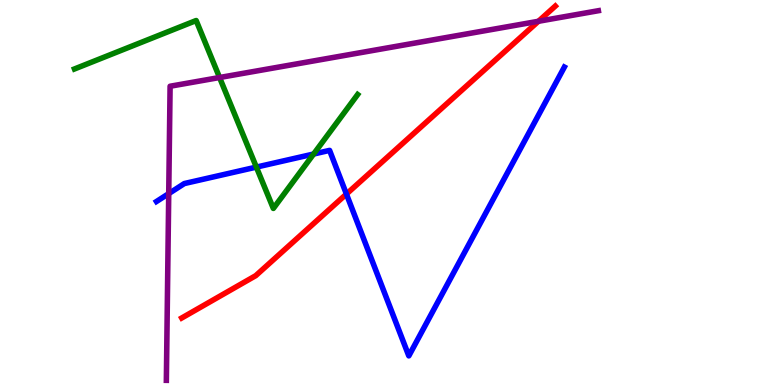[{'lines': ['blue', 'red'], 'intersections': [{'x': 4.47, 'y': 4.96}]}, {'lines': ['green', 'red'], 'intersections': []}, {'lines': ['purple', 'red'], 'intersections': [{'x': 6.95, 'y': 9.45}]}, {'lines': ['blue', 'green'], 'intersections': [{'x': 3.31, 'y': 5.66}, {'x': 4.05, 'y': 6.0}]}, {'lines': ['blue', 'purple'], 'intersections': [{'x': 2.18, 'y': 4.97}]}, {'lines': ['green', 'purple'], 'intersections': [{'x': 2.83, 'y': 7.99}]}]